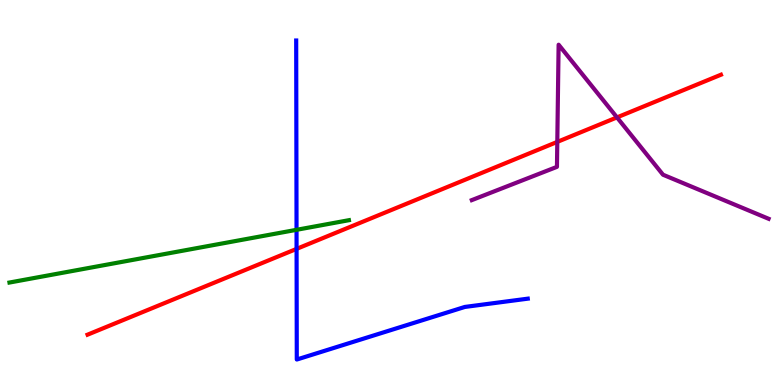[{'lines': ['blue', 'red'], 'intersections': [{'x': 3.83, 'y': 3.54}]}, {'lines': ['green', 'red'], 'intersections': []}, {'lines': ['purple', 'red'], 'intersections': [{'x': 7.19, 'y': 6.31}, {'x': 7.96, 'y': 6.95}]}, {'lines': ['blue', 'green'], 'intersections': [{'x': 3.83, 'y': 4.03}]}, {'lines': ['blue', 'purple'], 'intersections': []}, {'lines': ['green', 'purple'], 'intersections': []}]